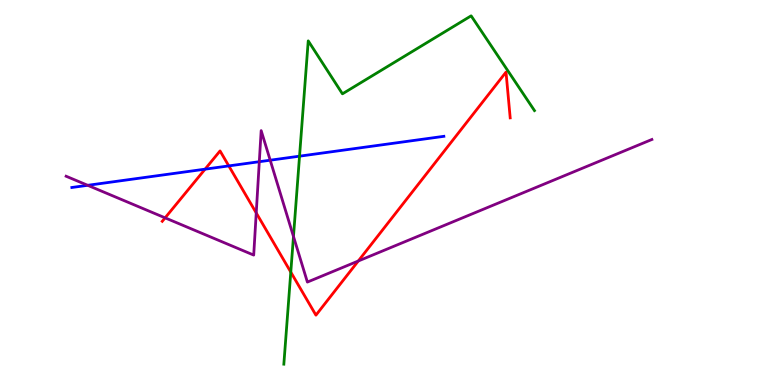[{'lines': ['blue', 'red'], 'intersections': [{'x': 2.65, 'y': 5.61}, {'x': 2.95, 'y': 5.69}]}, {'lines': ['green', 'red'], 'intersections': [{'x': 3.75, 'y': 2.93}]}, {'lines': ['purple', 'red'], 'intersections': [{'x': 2.13, 'y': 4.34}, {'x': 3.31, 'y': 4.47}, {'x': 4.62, 'y': 3.22}]}, {'lines': ['blue', 'green'], 'intersections': [{'x': 3.86, 'y': 5.94}]}, {'lines': ['blue', 'purple'], 'intersections': [{'x': 1.13, 'y': 5.19}, {'x': 3.35, 'y': 5.8}, {'x': 3.49, 'y': 5.84}]}, {'lines': ['green', 'purple'], 'intersections': [{'x': 3.79, 'y': 3.86}]}]